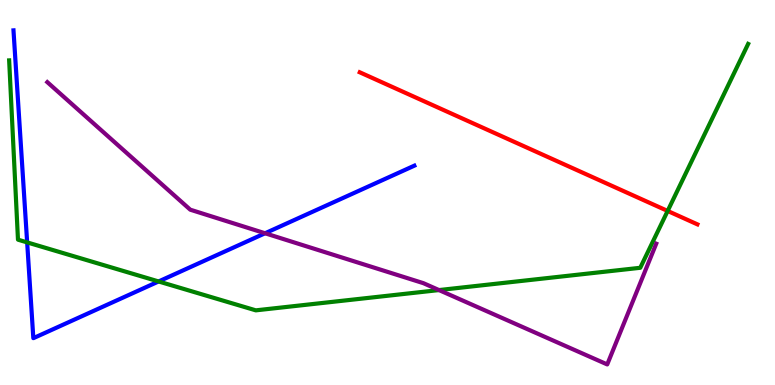[{'lines': ['blue', 'red'], 'intersections': []}, {'lines': ['green', 'red'], 'intersections': [{'x': 8.61, 'y': 4.52}]}, {'lines': ['purple', 'red'], 'intersections': []}, {'lines': ['blue', 'green'], 'intersections': [{'x': 0.35, 'y': 3.7}, {'x': 2.05, 'y': 2.69}]}, {'lines': ['blue', 'purple'], 'intersections': [{'x': 3.42, 'y': 3.94}]}, {'lines': ['green', 'purple'], 'intersections': [{'x': 5.66, 'y': 2.47}]}]